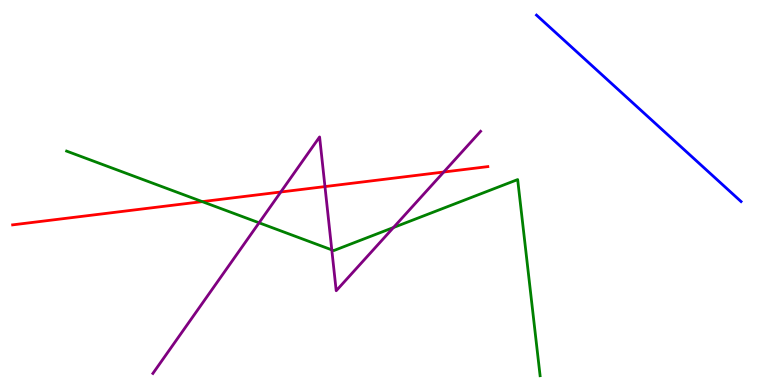[{'lines': ['blue', 'red'], 'intersections': []}, {'lines': ['green', 'red'], 'intersections': [{'x': 2.61, 'y': 4.76}]}, {'lines': ['purple', 'red'], 'intersections': [{'x': 3.62, 'y': 5.01}, {'x': 4.19, 'y': 5.15}, {'x': 5.73, 'y': 5.53}]}, {'lines': ['blue', 'green'], 'intersections': []}, {'lines': ['blue', 'purple'], 'intersections': []}, {'lines': ['green', 'purple'], 'intersections': [{'x': 3.34, 'y': 4.21}, {'x': 4.28, 'y': 3.51}, {'x': 5.08, 'y': 4.09}]}]